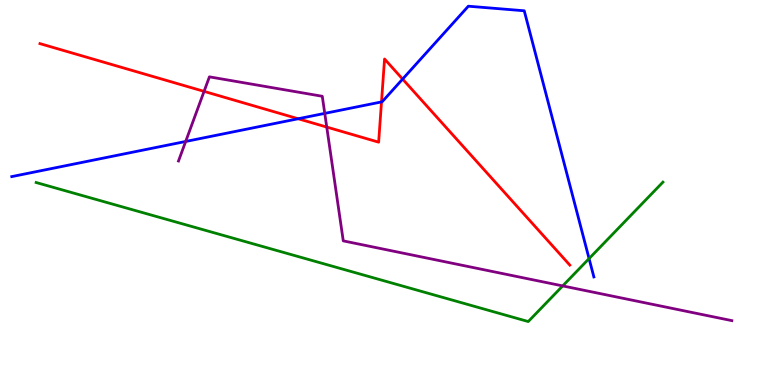[{'lines': ['blue', 'red'], 'intersections': [{'x': 3.85, 'y': 6.92}, {'x': 4.92, 'y': 7.35}, {'x': 5.2, 'y': 7.95}]}, {'lines': ['green', 'red'], 'intersections': []}, {'lines': ['purple', 'red'], 'intersections': [{'x': 2.63, 'y': 7.63}, {'x': 4.22, 'y': 6.7}]}, {'lines': ['blue', 'green'], 'intersections': [{'x': 7.6, 'y': 3.28}]}, {'lines': ['blue', 'purple'], 'intersections': [{'x': 2.4, 'y': 6.33}, {'x': 4.19, 'y': 7.06}]}, {'lines': ['green', 'purple'], 'intersections': [{'x': 7.26, 'y': 2.57}]}]